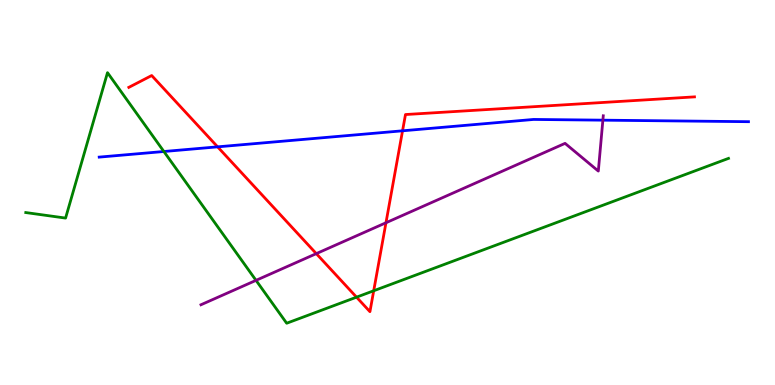[{'lines': ['blue', 'red'], 'intersections': [{'x': 2.81, 'y': 6.19}, {'x': 5.19, 'y': 6.6}]}, {'lines': ['green', 'red'], 'intersections': [{'x': 4.6, 'y': 2.28}, {'x': 4.82, 'y': 2.45}]}, {'lines': ['purple', 'red'], 'intersections': [{'x': 4.08, 'y': 3.41}, {'x': 4.98, 'y': 4.21}]}, {'lines': ['blue', 'green'], 'intersections': [{'x': 2.11, 'y': 6.06}]}, {'lines': ['blue', 'purple'], 'intersections': [{'x': 7.78, 'y': 6.88}]}, {'lines': ['green', 'purple'], 'intersections': [{'x': 3.3, 'y': 2.72}]}]